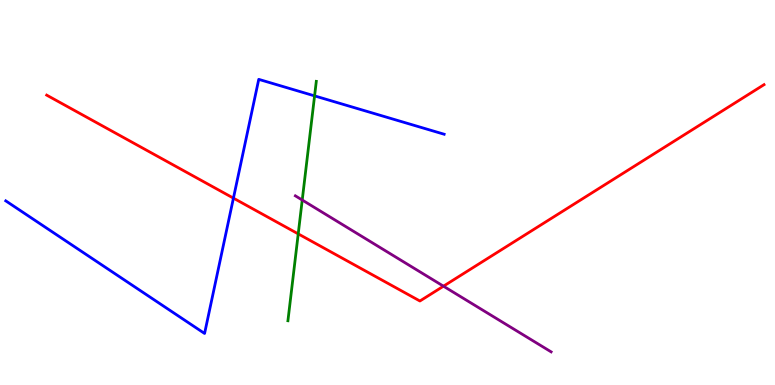[{'lines': ['blue', 'red'], 'intersections': [{'x': 3.01, 'y': 4.85}]}, {'lines': ['green', 'red'], 'intersections': [{'x': 3.85, 'y': 3.93}]}, {'lines': ['purple', 'red'], 'intersections': [{'x': 5.72, 'y': 2.57}]}, {'lines': ['blue', 'green'], 'intersections': [{'x': 4.06, 'y': 7.51}]}, {'lines': ['blue', 'purple'], 'intersections': []}, {'lines': ['green', 'purple'], 'intersections': [{'x': 3.9, 'y': 4.8}]}]